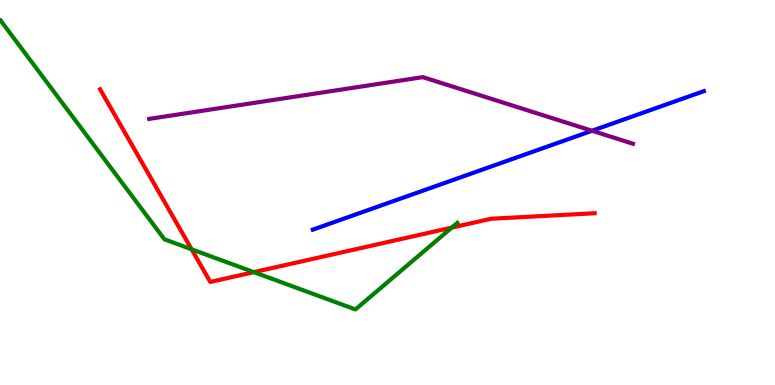[{'lines': ['blue', 'red'], 'intersections': []}, {'lines': ['green', 'red'], 'intersections': [{'x': 2.47, 'y': 3.52}, {'x': 3.28, 'y': 2.93}, {'x': 5.83, 'y': 4.09}]}, {'lines': ['purple', 'red'], 'intersections': []}, {'lines': ['blue', 'green'], 'intersections': []}, {'lines': ['blue', 'purple'], 'intersections': [{'x': 7.64, 'y': 6.6}]}, {'lines': ['green', 'purple'], 'intersections': []}]